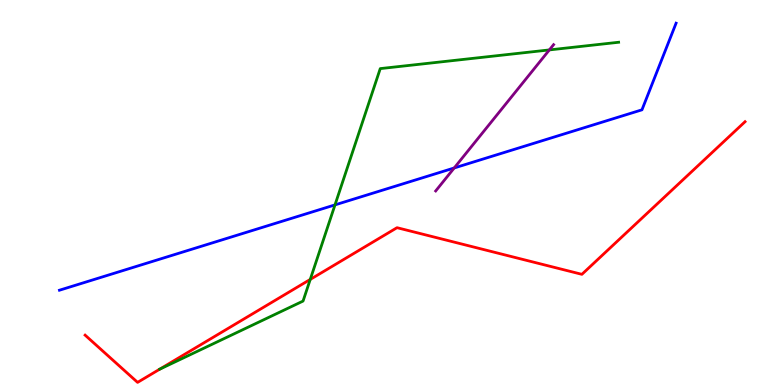[{'lines': ['blue', 'red'], 'intersections': []}, {'lines': ['green', 'red'], 'intersections': [{'x': 4.0, 'y': 2.74}]}, {'lines': ['purple', 'red'], 'intersections': []}, {'lines': ['blue', 'green'], 'intersections': [{'x': 4.32, 'y': 4.68}]}, {'lines': ['blue', 'purple'], 'intersections': [{'x': 5.86, 'y': 5.64}]}, {'lines': ['green', 'purple'], 'intersections': [{'x': 7.09, 'y': 8.7}]}]